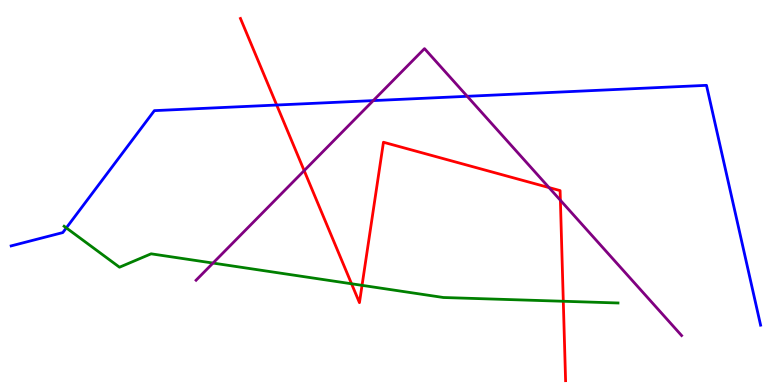[{'lines': ['blue', 'red'], 'intersections': [{'x': 3.57, 'y': 7.27}]}, {'lines': ['green', 'red'], 'intersections': [{'x': 4.54, 'y': 2.63}, {'x': 4.67, 'y': 2.59}, {'x': 7.27, 'y': 2.17}]}, {'lines': ['purple', 'red'], 'intersections': [{'x': 3.92, 'y': 5.57}, {'x': 7.08, 'y': 5.13}, {'x': 7.23, 'y': 4.8}]}, {'lines': ['blue', 'green'], 'intersections': [{'x': 0.856, 'y': 4.08}]}, {'lines': ['blue', 'purple'], 'intersections': [{'x': 4.82, 'y': 7.39}, {'x': 6.03, 'y': 7.5}]}, {'lines': ['green', 'purple'], 'intersections': [{'x': 2.75, 'y': 3.17}]}]